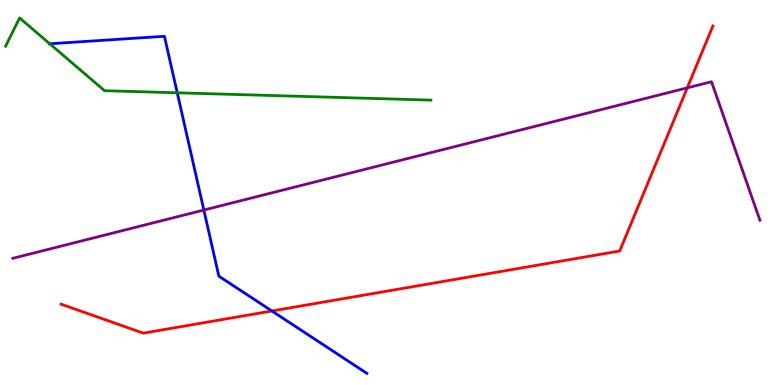[{'lines': ['blue', 'red'], 'intersections': [{'x': 3.51, 'y': 1.92}]}, {'lines': ['green', 'red'], 'intersections': []}, {'lines': ['purple', 'red'], 'intersections': [{'x': 8.87, 'y': 7.72}]}, {'lines': ['blue', 'green'], 'intersections': [{'x': 0.642, 'y': 8.86}, {'x': 2.29, 'y': 7.59}]}, {'lines': ['blue', 'purple'], 'intersections': [{'x': 2.63, 'y': 4.54}]}, {'lines': ['green', 'purple'], 'intersections': []}]